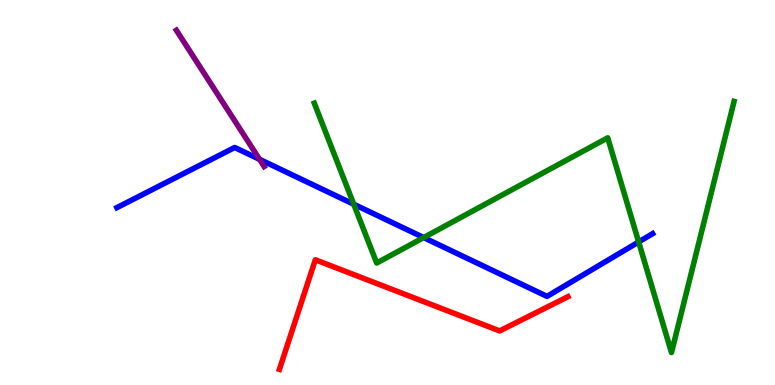[{'lines': ['blue', 'red'], 'intersections': []}, {'lines': ['green', 'red'], 'intersections': []}, {'lines': ['purple', 'red'], 'intersections': []}, {'lines': ['blue', 'green'], 'intersections': [{'x': 4.56, 'y': 4.7}, {'x': 5.47, 'y': 3.83}, {'x': 8.24, 'y': 3.72}]}, {'lines': ['blue', 'purple'], 'intersections': [{'x': 3.35, 'y': 5.86}]}, {'lines': ['green', 'purple'], 'intersections': []}]